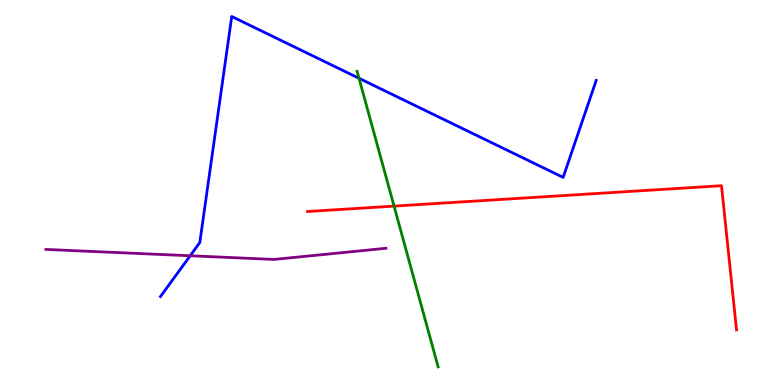[{'lines': ['blue', 'red'], 'intersections': []}, {'lines': ['green', 'red'], 'intersections': [{'x': 5.08, 'y': 4.65}]}, {'lines': ['purple', 'red'], 'intersections': []}, {'lines': ['blue', 'green'], 'intersections': [{'x': 4.63, 'y': 7.97}]}, {'lines': ['blue', 'purple'], 'intersections': [{'x': 2.45, 'y': 3.36}]}, {'lines': ['green', 'purple'], 'intersections': []}]